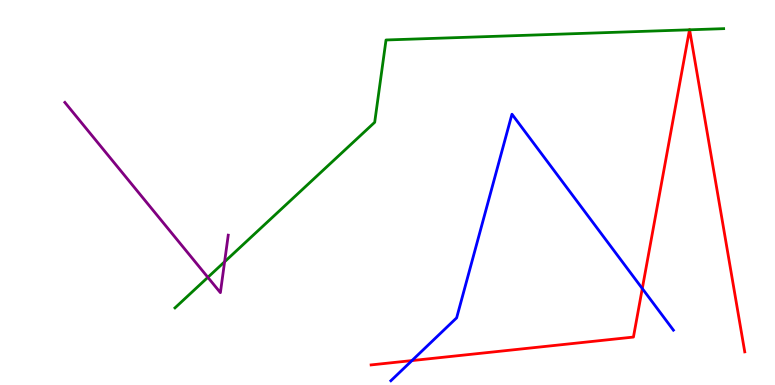[{'lines': ['blue', 'red'], 'intersections': [{'x': 5.32, 'y': 0.634}, {'x': 8.29, 'y': 2.51}]}, {'lines': ['green', 'red'], 'intersections': [{'x': 8.9, 'y': 9.23}, {'x': 8.9, 'y': 9.23}]}, {'lines': ['purple', 'red'], 'intersections': []}, {'lines': ['blue', 'green'], 'intersections': []}, {'lines': ['blue', 'purple'], 'intersections': []}, {'lines': ['green', 'purple'], 'intersections': [{'x': 2.68, 'y': 2.8}, {'x': 2.9, 'y': 3.2}]}]